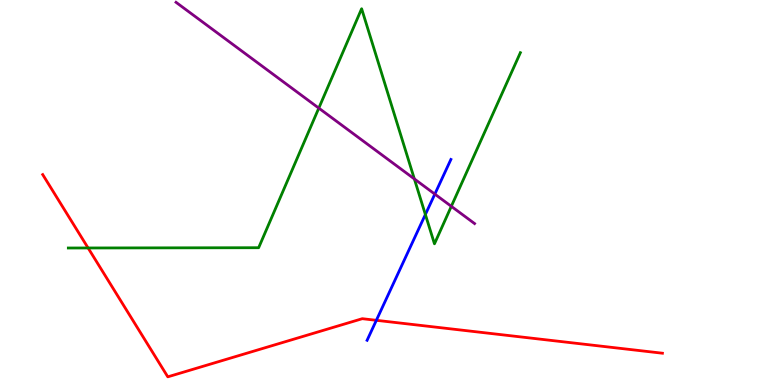[{'lines': ['blue', 'red'], 'intersections': [{'x': 4.86, 'y': 1.68}]}, {'lines': ['green', 'red'], 'intersections': [{'x': 1.14, 'y': 3.56}]}, {'lines': ['purple', 'red'], 'intersections': []}, {'lines': ['blue', 'green'], 'intersections': [{'x': 5.49, 'y': 4.43}]}, {'lines': ['blue', 'purple'], 'intersections': [{'x': 5.61, 'y': 4.96}]}, {'lines': ['green', 'purple'], 'intersections': [{'x': 4.11, 'y': 7.19}, {'x': 5.35, 'y': 5.35}, {'x': 5.82, 'y': 4.64}]}]